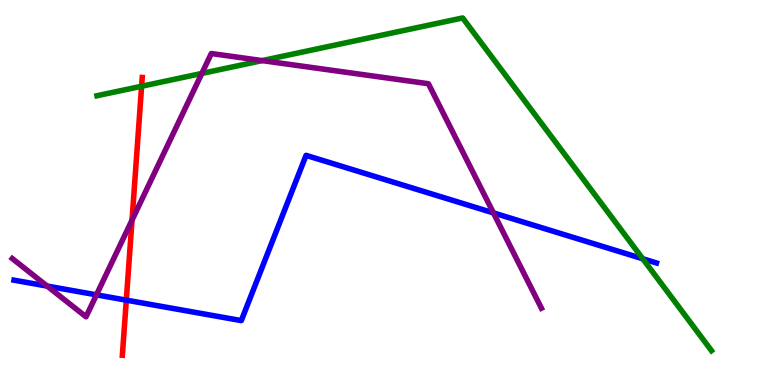[{'lines': ['blue', 'red'], 'intersections': [{'x': 1.63, 'y': 2.2}]}, {'lines': ['green', 'red'], 'intersections': [{'x': 1.83, 'y': 7.76}]}, {'lines': ['purple', 'red'], 'intersections': [{'x': 1.7, 'y': 4.28}]}, {'lines': ['blue', 'green'], 'intersections': [{'x': 8.29, 'y': 3.28}]}, {'lines': ['blue', 'purple'], 'intersections': [{'x': 0.608, 'y': 2.57}, {'x': 1.24, 'y': 2.34}, {'x': 6.37, 'y': 4.47}]}, {'lines': ['green', 'purple'], 'intersections': [{'x': 2.6, 'y': 8.09}, {'x': 3.38, 'y': 8.43}]}]